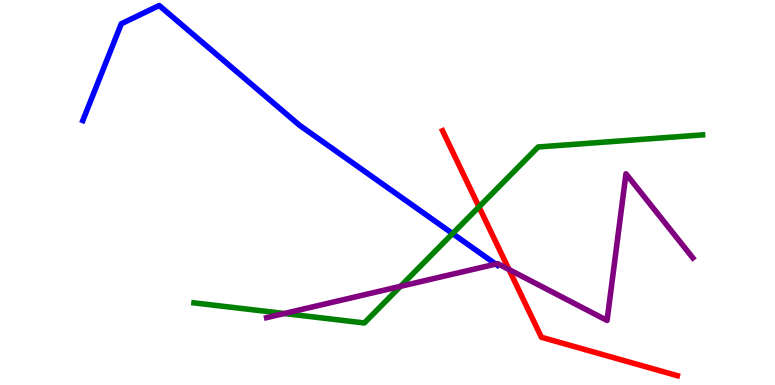[{'lines': ['blue', 'red'], 'intersections': []}, {'lines': ['green', 'red'], 'intersections': [{'x': 6.18, 'y': 4.63}]}, {'lines': ['purple', 'red'], 'intersections': [{'x': 6.57, 'y': 3.0}]}, {'lines': ['blue', 'green'], 'intersections': [{'x': 5.84, 'y': 3.93}]}, {'lines': ['blue', 'purple'], 'intersections': [{'x': 6.4, 'y': 3.14}]}, {'lines': ['green', 'purple'], 'intersections': [{'x': 3.67, 'y': 1.86}, {'x': 5.17, 'y': 2.56}]}]